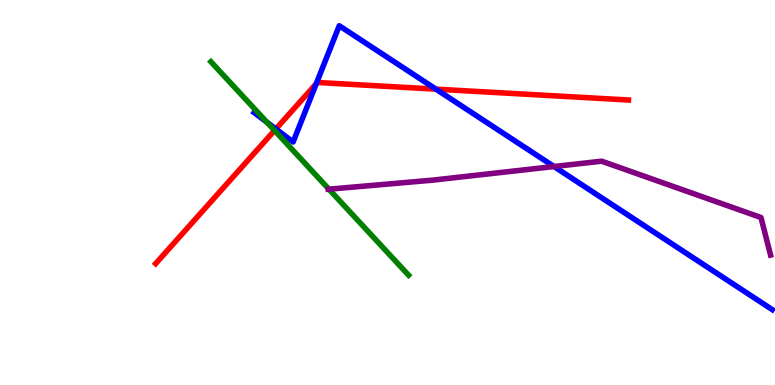[{'lines': ['blue', 'red'], 'intersections': [{'x': 3.56, 'y': 6.65}, {'x': 4.08, 'y': 7.82}, {'x': 5.63, 'y': 7.68}]}, {'lines': ['green', 'red'], 'intersections': [{'x': 3.54, 'y': 6.61}]}, {'lines': ['purple', 'red'], 'intersections': []}, {'lines': ['blue', 'green'], 'intersections': [{'x': 3.44, 'y': 6.83}]}, {'lines': ['blue', 'purple'], 'intersections': [{'x': 7.15, 'y': 5.67}]}, {'lines': ['green', 'purple'], 'intersections': [{'x': 4.24, 'y': 5.09}]}]